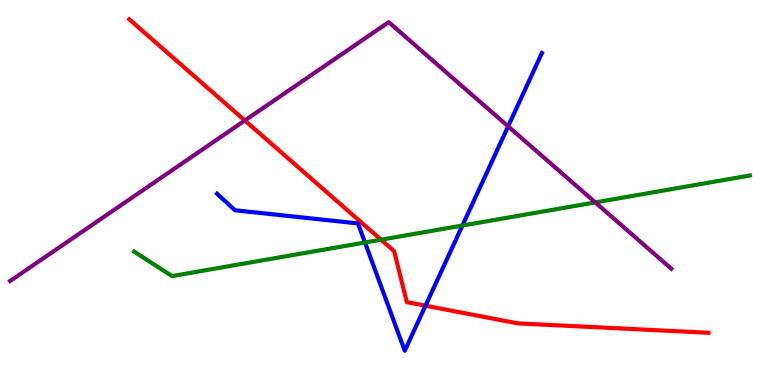[{'lines': ['blue', 'red'], 'intersections': [{'x': 5.49, 'y': 2.06}]}, {'lines': ['green', 'red'], 'intersections': [{'x': 4.92, 'y': 3.77}]}, {'lines': ['purple', 'red'], 'intersections': [{'x': 3.16, 'y': 6.87}]}, {'lines': ['blue', 'green'], 'intersections': [{'x': 4.71, 'y': 3.7}, {'x': 5.97, 'y': 4.14}]}, {'lines': ['blue', 'purple'], 'intersections': [{'x': 6.56, 'y': 6.72}]}, {'lines': ['green', 'purple'], 'intersections': [{'x': 7.68, 'y': 4.74}]}]